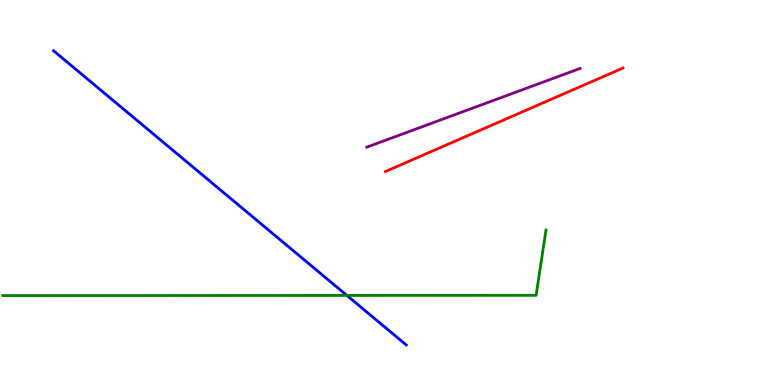[{'lines': ['blue', 'red'], 'intersections': []}, {'lines': ['green', 'red'], 'intersections': []}, {'lines': ['purple', 'red'], 'intersections': []}, {'lines': ['blue', 'green'], 'intersections': [{'x': 4.48, 'y': 2.33}]}, {'lines': ['blue', 'purple'], 'intersections': []}, {'lines': ['green', 'purple'], 'intersections': []}]